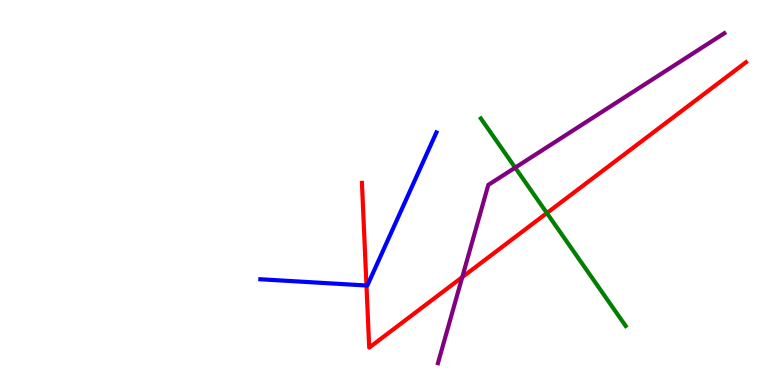[{'lines': ['blue', 'red'], 'intersections': [{'x': 4.73, 'y': 2.58}]}, {'lines': ['green', 'red'], 'intersections': [{'x': 7.06, 'y': 4.47}]}, {'lines': ['purple', 'red'], 'intersections': [{'x': 5.96, 'y': 2.8}]}, {'lines': ['blue', 'green'], 'intersections': []}, {'lines': ['blue', 'purple'], 'intersections': []}, {'lines': ['green', 'purple'], 'intersections': [{'x': 6.65, 'y': 5.65}]}]